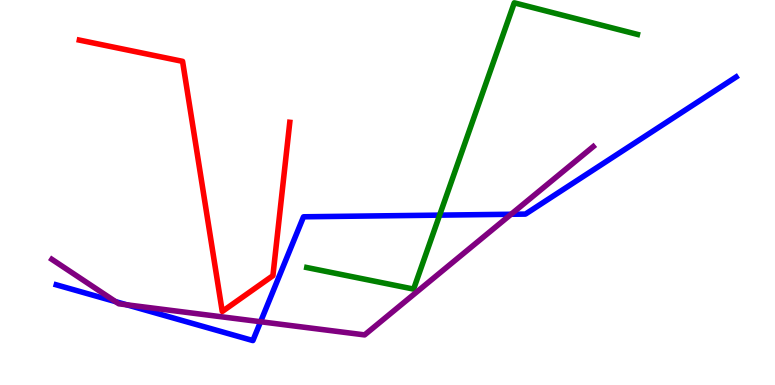[{'lines': ['blue', 'red'], 'intersections': []}, {'lines': ['green', 'red'], 'intersections': []}, {'lines': ['purple', 'red'], 'intersections': []}, {'lines': ['blue', 'green'], 'intersections': [{'x': 5.67, 'y': 4.41}]}, {'lines': ['blue', 'purple'], 'intersections': [{'x': 1.49, 'y': 2.17}, {'x': 1.64, 'y': 2.08}, {'x': 3.36, 'y': 1.64}, {'x': 6.59, 'y': 4.43}]}, {'lines': ['green', 'purple'], 'intersections': []}]